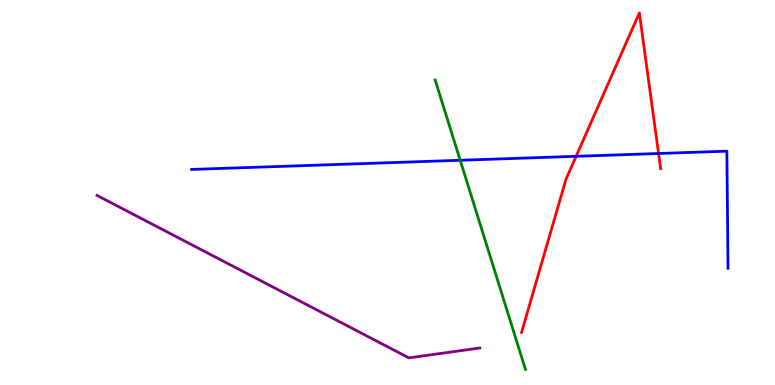[{'lines': ['blue', 'red'], 'intersections': [{'x': 7.43, 'y': 5.94}, {'x': 8.5, 'y': 6.01}]}, {'lines': ['green', 'red'], 'intersections': []}, {'lines': ['purple', 'red'], 'intersections': []}, {'lines': ['blue', 'green'], 'intersections': [{'x': 5.94, 'y': 5.84}]}, {'lines': ['blue', 'purple'], 'intersections': []}, {'lines': ['green', 'purple'], 'intersections': []}]